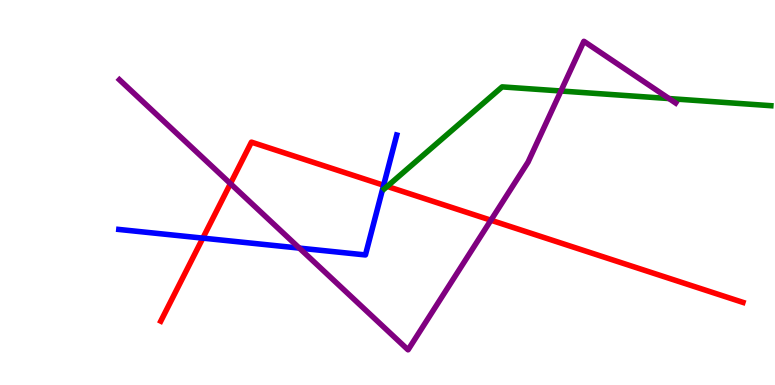[{'lines': ['blue', 'red'], 'intersections': [{'x': 2.62, 'y': 3.81}, {'x': 4.95, 'y': 5.19}]}, {'lines': ['green', 'red'], 'intersections': [{'x': 5.0, 'y': 5.16}]}, {'lines': ['purple', 'red'], 'intersections': [{'x': 2.97, 'y': 5.23}, {'x': 6.33, 'y': 4.28}]}, {'lines': ['blue', 'green'], 'intersections': []}, {'lines': ['blue', 'purple'], 'intersections': [{'x': 3.86, 'y': 3.56}]}, {'lines': ['green', 'purple'], 'intersections': [{'x': 7.24, 'y': 7.64}, {'x': 8.63, 'y': 7.44}]}]